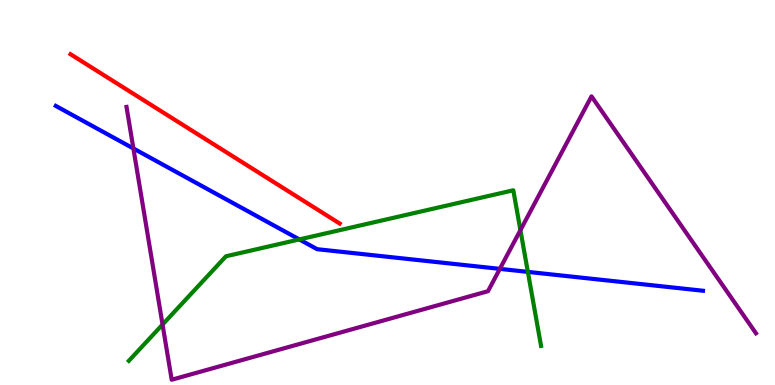[{'lines': ['blue', 'red'], 'intersections': []}, {'lines': ['green', 'red'], 'intersections': []}, {'lines': ['purple', 'red'], 'intersections': []}, {'lines': ['blue', 'green'], 'intersections': [{'x': 3.86, 'y': 3.78}, {'x': 6.81, 'y': 2.94}]}, {'lines': ['blue', 'purple'], 'intersections': [{'x': 1.72, 'y': 6.14}, {'x': 6.45, 'y': 3.02}]}, {'lines': ['green', 'purple'], 'intersections': [{'x': 2.1, 'y': 1.57}, {'x': 6.72, 'y': 4.02}]}]